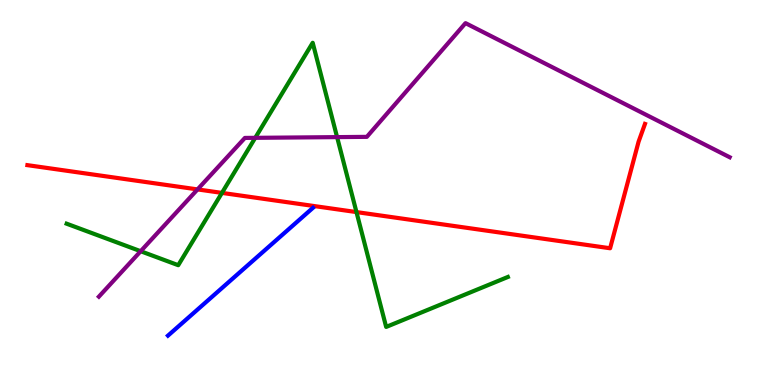[{'lines': ['blue', 'red'], 'intersections': []}, {'lines': ['green', 'red'], 'intersections': [{'x': 2.86, 'y': 4.99}, {'x': 4.6, 'y': 4.49}]}, {'lines': ['purple', 'red'], 'intersections': [{'x': 2.55, 'y': 5.08}]}, {'lines': ['blue', 'green'], 'intersections': []}, {'lines': ['blue', 'purple'], 'intersections': []}, {'lines': ['green', 'purple'], 'intersections': [{'x': 1.82, 'y': 3.47}, {'x': 3.29, 'y': 6.42}, {'x': 4.35, 'y': 6.44}]}]